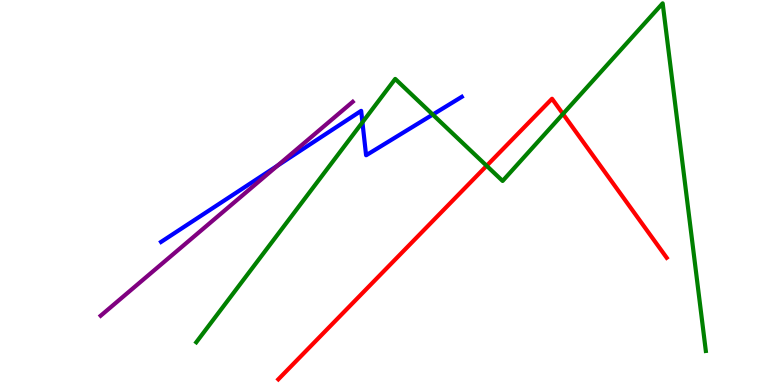[{'lines': ['blue', 'red'], 'intersections': []}, {'lines': ['green', 'red'], 'intersections': [{'x': 6.28, 'y': 5.69}, {'x': 7.26, 'y': 7.04}]}, {'lines': ['purple', 'red'], 'intersections': []}, {'lines': ['blue', 'green'], 'intersections': [{'x': 4.68, 'y': 6.82}, {'x': 5.58, 'y': 7.02}]}, {'lines': ['blue', 'purple'], 'intersections': [{'x': 3.58, 'y': 5.7}]}, {'lines': ['green', 'purple'], 'intersections': []}]